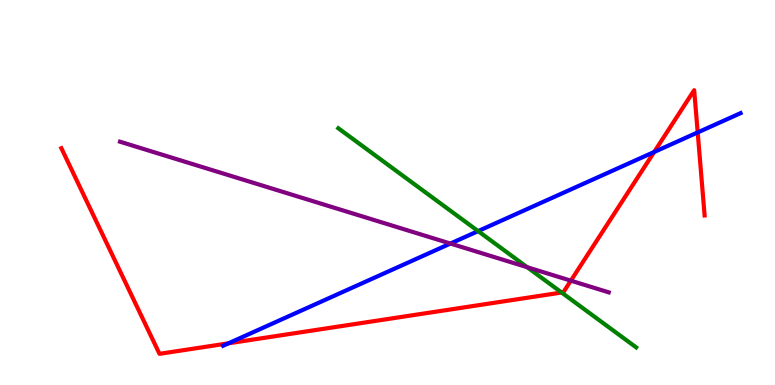[{'lines': ['blue', 'red'], 'intersections': [{'x': 2.95, 'y': 1.08}, {'x': 8.44, 'y': 6.05}, {'x': 9.0, 'y': 6.56}]}, {'lines': ['green', 'red'], 'intersections': [{'x': 7.25, 'y': 2.4}]}, {'lines': ['purple', 'red'], 'intersections': [{'x': 7.37, 'y': 2.71}]}, {'lines': ['blue', 'green'], 'intersections': [{'x': 6.17, 'y': 4.0}]}, {'lines': ['blue', 'purple'], 'intersections': [{'x': 5.81, 'y': 3.67}]}, {'lines': ['green', 'purple'], 'intersections': [{'x': 6.8, 'y': 3.06}]}]